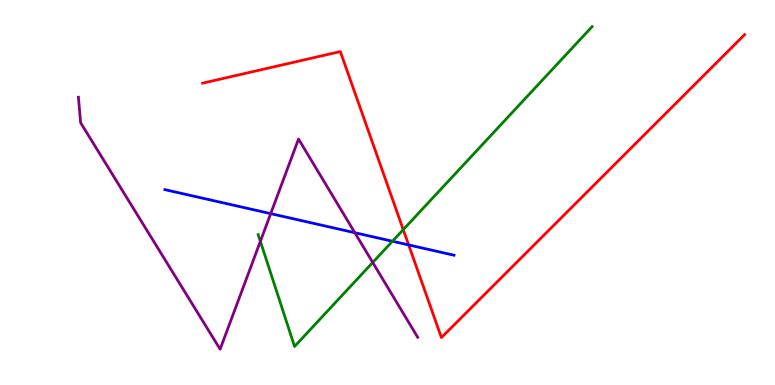[{'lines': ['blue', 'red'], 'intersections': [{'x': 5.27, 'y': 3.64}]}, {'lines': ['green', 'red'], 'intersections': [{'x': 5.2, 'y': 4.04}]}, {'lines': ['purple', 'red'], 'intersections': []}, {'lines': ['blue', 'green'], 'intersections': [{'x': 5.06, 'y': 3.73}]}, {'lines': ['blue', 'purple'], 'intersections': [{'x': 3.49, 'y': 4.45}, {'x': 4.58, 'y': 3.96}]}, {'lines': ['green', 'purple'], 'intersections': [{'x': 3.36, 'y': 3.73}, {'x': 4.81, 'y': 3.18}]}]